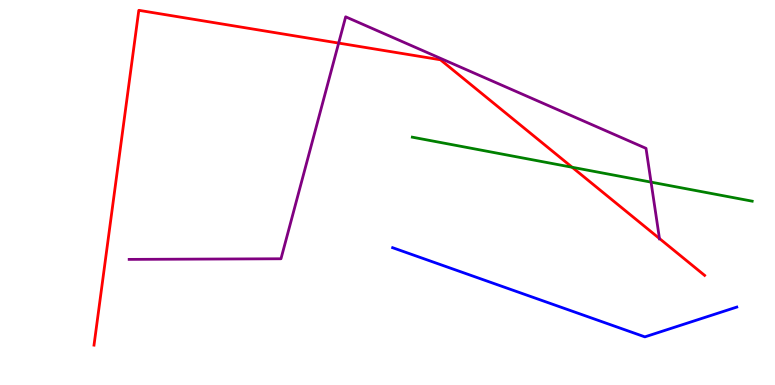[{'lines': ['blue', 'red'], 'intersections': []}, {'lines': ['green', 'red'], 'intersections': [{'x': 7.38, 'y': 5.66}]}, {'lines': ['purple', 'red'], 'intersections': [{'x': 4.37, 'y': 8.88}, {'x': 8.51, 'y': 3.8}]}, {'lines': ['blue', 'green'], 'intersections': []}, {'lines': ['blue', 'purple'], 'intersections': []}, {'lines': ['green', 'purple'], 'intersections': [{'x': 8.4, 'y': 5.27}]}]